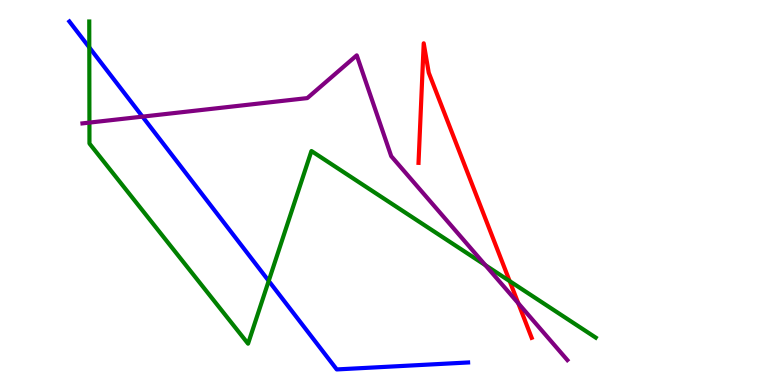[{'lines': ['blue', 'red'], 'intersections': []}, {'lines': ['green', 'red'], 'intersections': [{'x': 6.58, 'y': 2.7}]}, {'lines': ['purple', 'red'], 'intersections': [{'x': 6.69, 'y': 2.12}]}, {'lines': ['blue', 'green'], 'intersections': [{'x': 1.15, 'y': 8.77}, {'x': 3.47, 'y': 2.7}]}, {'lines': ['blue', 'purple'], 'intersections': [{'x': 1.84, 'y': 6.97}]}, {'lines': ['green', 'purple'], 'intersections': [{'x': 1.15, 'y': 6.82}, {'x': 6.26, 'y': 3.11}]}]